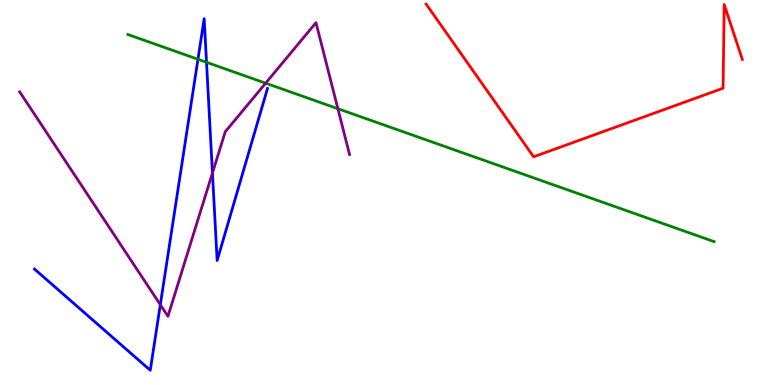[{'lines': ['blue', 'red'], 'intersections': []}, {'lines': ['green', 'red'], 'intersections': []}, {'lines': ['purple', 'red'], 'intersections': []}, {'lines': ['blue', 'green'], 'intersections': [{'x': 2.55, 'y': 8.46}, {'x': 2.66, 'y': 8.38}]}, {'lines': ['blue', 'purple'], 'intersections': [{'x': 2.07, 'y': 2.09}, {'x': 2.74, 'y': 5.51}]}, {'lines': ['green', 'purple'], 'intersections': [{'x': 3.43, 'y': 7.84}, {'x': 4.36, 'y': 7.18}]}]